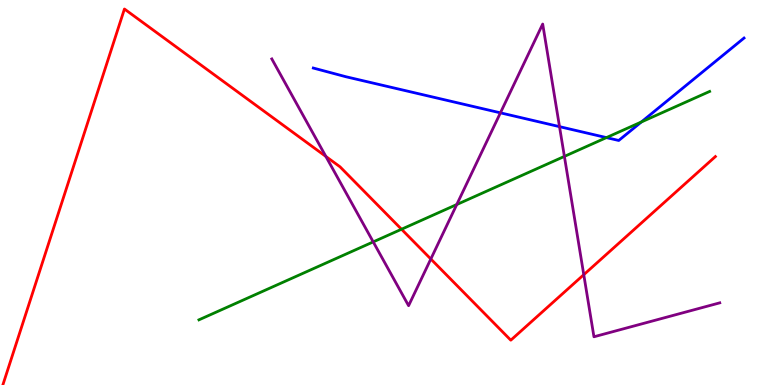[{'lines': ['blue', 'red'], 'intersections': []}, {'lines': ['green', 'red'], 'intersections': [{'x': 5.18, 'y': 4.05}]}, {'lines': ['purple', 'red'], 'intersections': [{'x': 4.2, 'y': 5.94}, {'x': 5.56, 'y': 3.27}, {'x': 7.53, 'y': 2.87}]}, {'lines': ['blue', 'green'], 'intersections': [{'x': 7.82, 'y': 6.43}, {'x': 8.28, 'y': 6.83}]}, {'lines': ['blue', 'purple'], 'intersections': [{'x': 6.46, 'y': 7.07}, {'x': 7.22, 'y': 6.71}]}, {'lines': ['green', 'purple'], 'intersections': [{'x': 4.82, 'y': 3.72}, {'x': 5.89, 'y': 4.69}, {'x': 7.28, 'y': 5.94}]}]